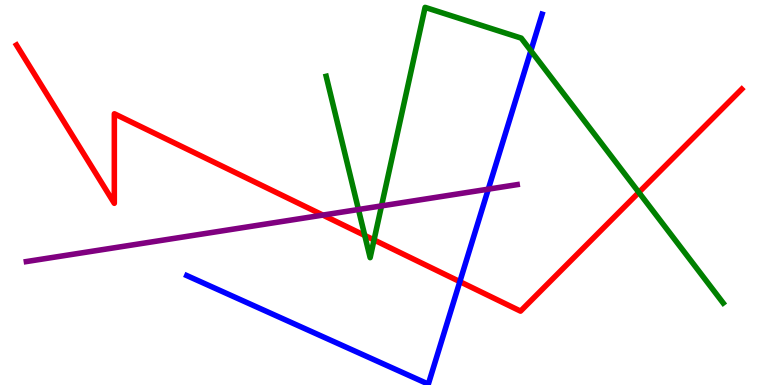[{'lines': ['blue', 'red'], 'intersections': [{'x': 5.93, 'y': 2.68}]}, {'lines': ['green', 'red'], 'intersections': [{'x': 4.71, 'y': 3.88}, {'x': 4.83, 'y': 3.77}, {'x': 8.24, 'y': 5.0}]}, {'lines': ['purple', 'red'], 'intersections': [{'x': 4.17, 'y': 4.41}]}, {'lines': ['blue', 'green'], 'intersections': [{'x': 6.85, 'y': 8.68}]}, {'lines': ['blue', 'purple'], 'intersections': [{'x': 6.3, 'y': 5.09}]}, {'lines': ['green', 'purple'], 'intersections': [{'x': 4.63, 'y': 4.56}, {'x': 4.92, 'y': 4.65}]}]